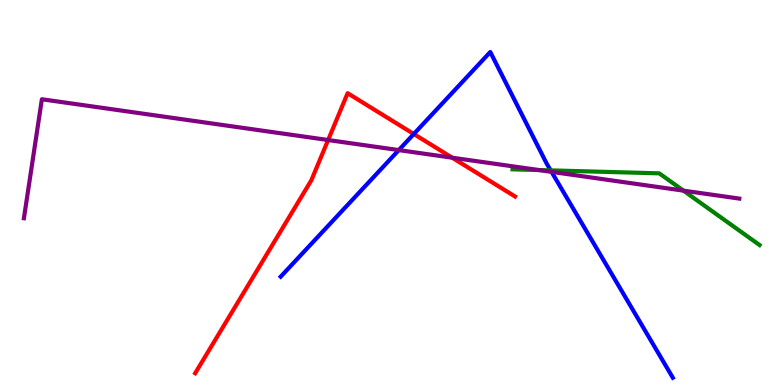[{'lines': ['blue', 'red'], 'intersections': [{'x': 5.34, 'y': 6.52}]}, {'lines': ['green', 'red'], 'intersections': []}, {'lines': ['purple', 'red'], 'intersections': [{'x': 4.23, 'y': 6.36}, {'x': 5.83, 'y': 5.9}]}, {'lines': ['blue', 'green'], 'intersections': [{'x': 7.11, 'y': 5.57}]}, {'lines': ['blue', 'purple'], 'intersections': [{'x': 5.15, 'y': 6.1}, {'x': 7.12, 'y': 5.54}]}, {'lines': ['green', 'purple'], 'intersections': [{'x': 6.95, 'y': 5.58}, {'x': 8.82, 'y': 5.05}]}]